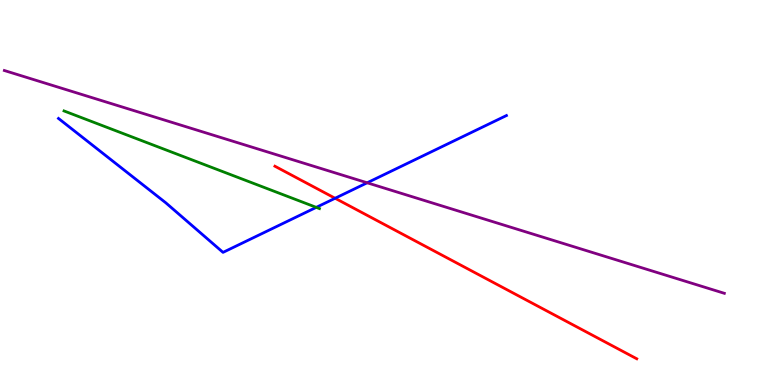[{'lines': ['blue', 'red'], 'intersections': [{'x': 4.32, 'y': 4.85}]}, {'lines': ['green', 'red'], 'intersections': []}, {'lines': ['purple', 'red'], 'intersections': []}, {'lines': ['blue', 'green'], 'intersections': [{'x': 4.08, 'y': 4.61}]}, {'lines': ['blue', 'purple'], 'intersections': [{'x': 4.74, 'y': 5.25}]}, {'lines': ['green', 'purple'], 'intersections': []}]